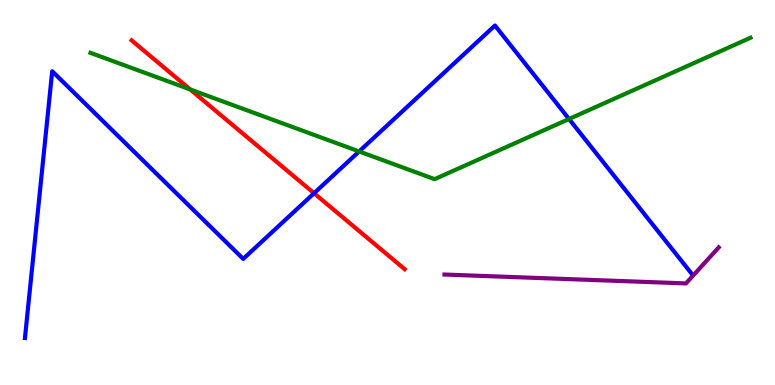[{'lines': ['blue', 'red'], 'intersections': [{'x': 4.05, 'y': 4.98}]}, {'lines': ['green', 'red'], 'intersections': [{'x': 2.45, 'y': 7.68}]}, {'lines': ['purple', 'red'], 'intersections': []}, {'lines': ['blue', 'green'], 'intersections': [{'x': 4.63, 'y': 6.07}, {'x': 7.34, 'y': 6.91}]}, {'lines': ['blue', 'purple'], 'intersections': []}, {'lines': ['green', 'purple'], 'intersections': []}]